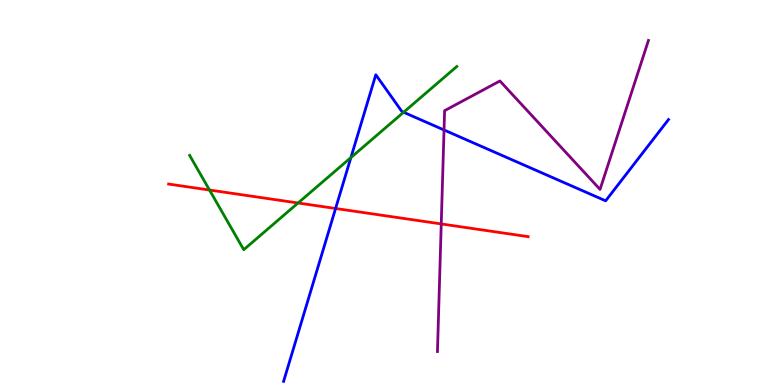[{'lines': ['blue', 'red'], 'intersections': [{'x': 4.33, 'y': 4.58}]}, {'lines': ['green', 'red'], 'intersections': [{'x': 2.7, 'y': 5.06}, {'x': 3.85, 'y': 4.73}]}, {'lines': ['purple', 'red'], 'intersections': [{'x': 5.69, 'y': 4.18}]}, {'lines': ['blue', 'green'], 'intersections': [{'x': 4.53, 'y': 5.91}, {'x': 5.21, 'y': 7.08}]}, {'lines': ['blue', 'purple'], 'intersections': [{'x': 5.73, 'y': 6.62}]}, {'lines': ['green', 'purple'], 'intersections': []}]